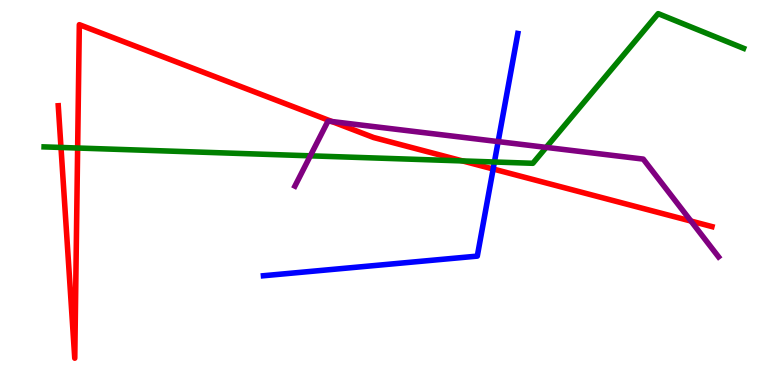[{'lines': ['blue', 'red'], 'intersections': [{'x': 6.36, 'y': 5.61}]}, {'lines': ['green', 'red'], 'intersections': [{'x': 0.787, 'y': 6.17}, {'x': 1.0, 'y': 6.16}, {'x': 5.97, 'y': 5.82}]}, {'lines': ['purple', 'red'], 'intersections': [{'x': 4.28, 'y': 6.84}, {'x': 8.92, 'y': 4.26}]}, {'lines': ['blue', 'green'], 'intersections': [{'x': 6.38, 'y': 5.79}]}, {'lines': ['blue', 'purple'], 'intersections': [{'x': 6.43, 'y': 6.32}]}, {'lines': ['green', 'purple'], 'intersections': [{'x': 4.0, 'y': 5.95}, {'x': 7.05, 'y': 6.17}]}]